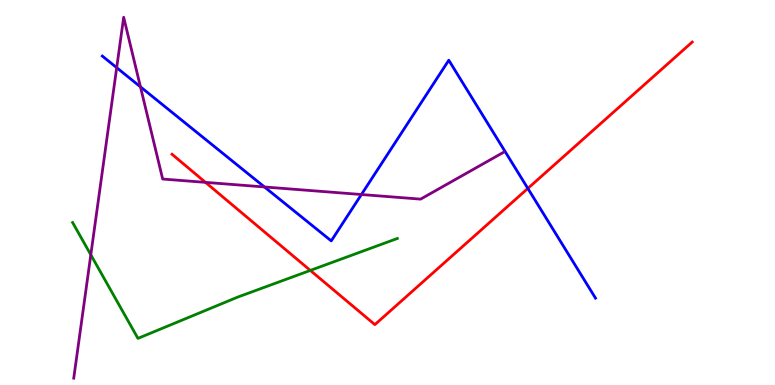[{'lines': ['blue', 'red'], 'intersections': [{'x': 6.81, 'y': 5.11}]}, {'lines': ['green', 'red'], 'intersections': [{'x': 4.0, 'y': 2.98}]}, {'lines': ['purple', 'red'], 'intersections': [{'x': 2.65, 'y': 5.26}]}, {'lines': ['blue', 'green'], 'intersections': []}, {'lines': ['blue', 'purple'], 'intersections': [{'x': 1.51, 'y': 8.24}, {'x': 1.81, 'y': 7.74}, {'x': 3.41, 'y': 5.14}, {'x': 4.66, 'y': 4.95}]}, {'lines': ['green', 'purple'], 'intersections': [{'x': 1.17, 'y': 3.38}]}]